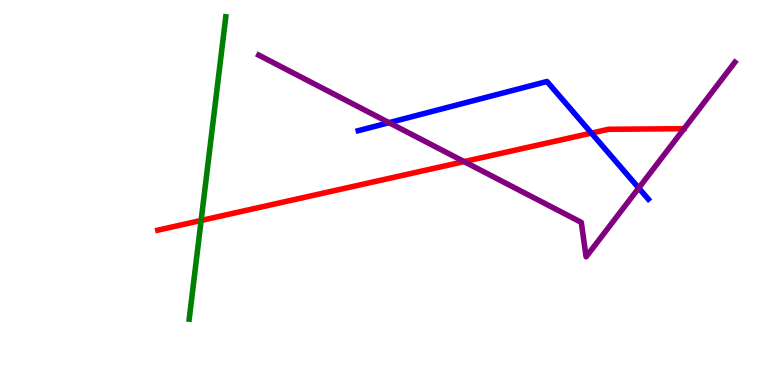[{'lines': ['blue', 'red'], 'intersections': [{'x': 7.63, 'y': 6.54}]}, {'lines': ['green', 'red'], 'intersections': [{'x': 2.6, 'y': 4.27}]}, {'lines': ['purple', 'red'], 'intersections': [{'x': 5.99, 'y': 5.8}]}, {'lines': ['blue', 'green'], 'intersections': []}, {'lines': ['blue', 'purple'], 'intersections': [{'x': 5.02, 'y': 6.81}, {'x': 8.24, 'y': 5.12}]}, {'lines': ['green', 'purple'], 'intersections': []}]